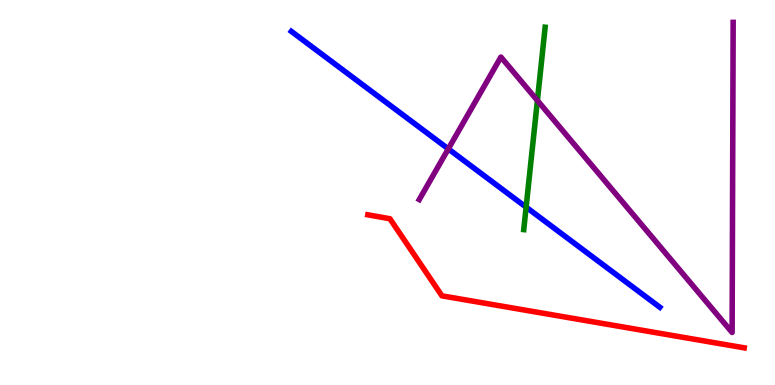[{'lines': ['blue', 'red'], 'intersections': []}, {'lines': ['green', 'red'], 'intersections': []}, {'lines': ['purple', 'red'], 'intersections': []}, {'lines': ['blue', 'green'], 'intersections': [{'x': 6.79, 'y': 4.62}]}, {'lines': ['blue', 'purple'], 'intersections': [{'x': 5.78, 'y': 6.13}]}, {'lines': ['green', 'purple'], 'intersections': [{'x': 6.93, 'y': 7.39}]}]